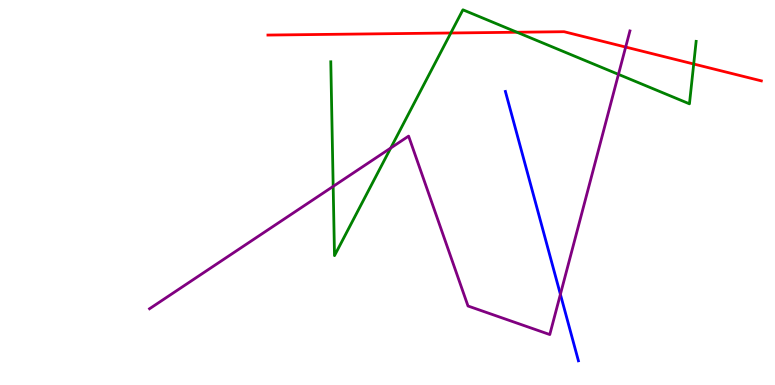[{'lines': ['blue', 'red'], 'intersections': []}, {'lines': ['green', 'red'], 'intersections': [{'x': 5.82, 'y': 9.14}, {'x': 6.67, 'y': 9.16}, {'x': 8.95, 'y': 8.34}]}, {'lines': ['purple', 'red'], 'intersections': [{'x': 8.07, 'y': 8.78}]}, {'lines': ['blue', 'green'], 'intersections': []}, {'lines': ['blue', 'purple'], 'intersections': [{'x': 7.23, 'y': 2.36}]}, {'lines': ['green', 'purple'], 'intersections': [{'x': 4.3, 'y': 5.16}, {'x': 5.04, 'y': 6.15}, {'x': 7.98, 'y': 8.07}]}]